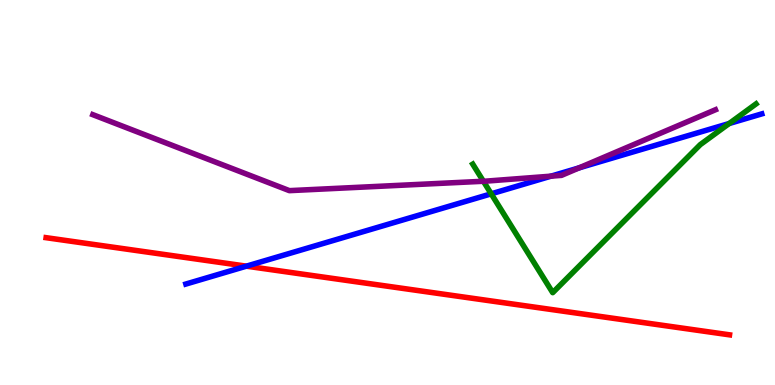[{'lines': ['blue', 'red'], 'intersections': [{'x': 3.18, 'y': 3.09}]}, {'lines': ['green', 'red'], 'intersections': []}, {'lines': ['purple', 'red'], 'intersections': []}, {'lines': ['blue', 'green'], 'intersections': [{'x': 6.34, 'y': 4.97}, {'x': 9.41, 'y': 6.79}]}, {'lines': ['blue', 'purple'], 'intersections': [{'x': 7.11, 'y': 5.42}, {'x': 7.47, 'y': 5.64}]}, {'lines': ['green', 'purple'], 'intersections': [{'x': 6.24, 'y': 5.29}]}]